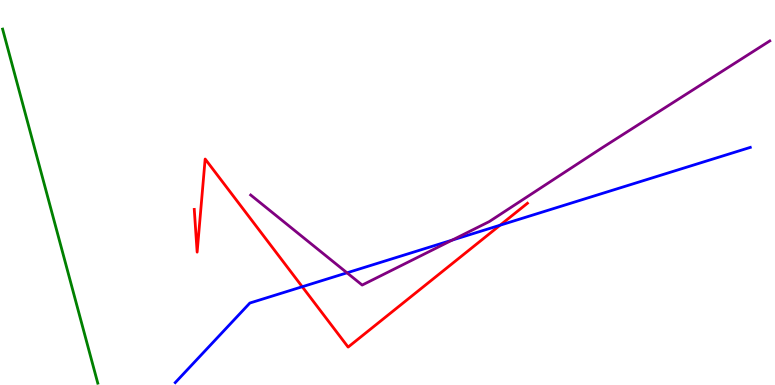[{'lines': ['blue', 'red'], 'intersections': [{'x': 3.9, 'y': 2.55}, {'x': 6.45, 'y': 4.15}]}, {'lines': ['green', 'red'], 'intersections': []}, {'lines': ['purple', 'red'], 'intersections': []}, {'lines': ['blue', 'green'], 'intersections': []}, {'lines': ['blue', 'purple'], 'intersections': [{'x': 4.48, 'y': 2.91}, {'x': 5.83, 'y': 3.76}]}, {'lines': ['green', 'purple'], 'intersections': []}]